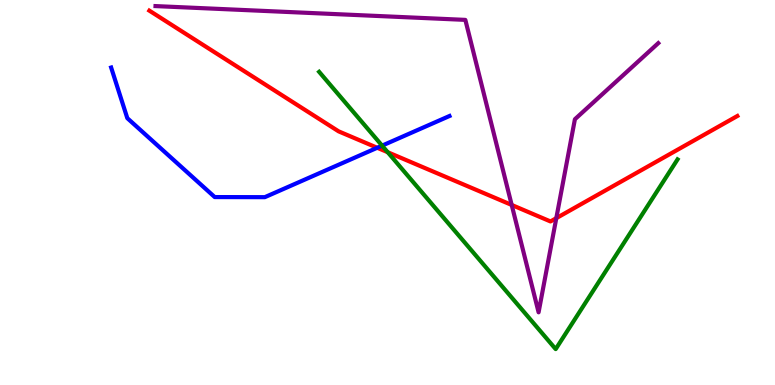[{'lines': ['blue', 'red'], 'intersections': [{'x': 4.87, 'y': 6.16}]}, {'lines': ['green', 'red'], 'intersections': [{'x': 5.0, 'y': 6.05}]}, {'lines': ['purple', 'red'], 'intersections': [{'x': 6.6, 'y': 4.68}, {'x': 7.18, 'y': 4.33}]}, {'lines': ['blue', 'green'], 'intersections': [{'x': 4.93, 'y': 6.22}]}, {'lines': ['blue', 'purple'], 'intersections': []}, {'lines': ['green', 'purple'], 'intersections': []}]